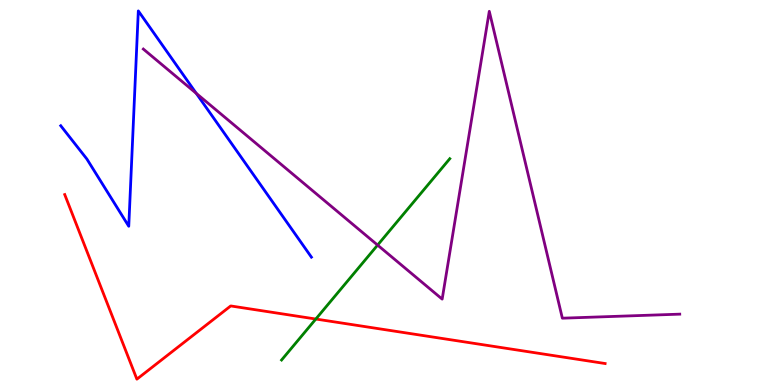[{'lines': ['blue', 'red'], 'intersections': []}, {'lines': ['green', 'red'], 'intersections': [{'x': 4.08, 'y': 1.71}]}, {'lines': ['purple', 'red'], 'intersections': []}, {'lines': ['blue', 'green'], 'intersections': []}, {'lines': ['blue', 'purple'], 'intersections': [{'x': 2.53, 'y': 7.58}]}, {'lines': ['green', 'purple'], 'intersections': [{'x': 4.87, 'y': 3.63}]}]